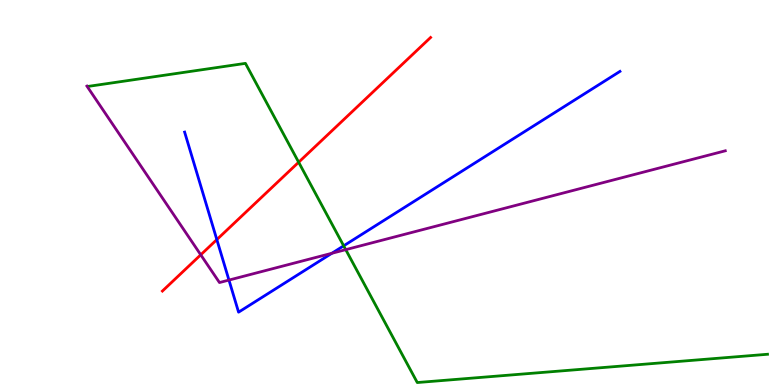[{'lines': ['blue', 'red'], 'intersections': [{'x': 2.8, 'y': 3.78}]}, {'lines': ['green', 'red'], 'intersections': [{'x': 3.85, 'y': 5.79}]}, {'lines': ['purple', 'red'], 'intersections': [{'x': 2.59, 'y': 3.38}]}, {'lines': ['blue', 'green'], 'intersections': [{'x': 4.43, 'y': 3.61}]}, {'lines': ['blue', 'purple'], 'intersections': [{'x': 2.95, 'y': 2.73}, {'x': 4.28, 'y': 3.42}]}, {'lines': ['green', 'purple'], 'intersections': [{'x': 4.46, 'y': 3.52}]}]